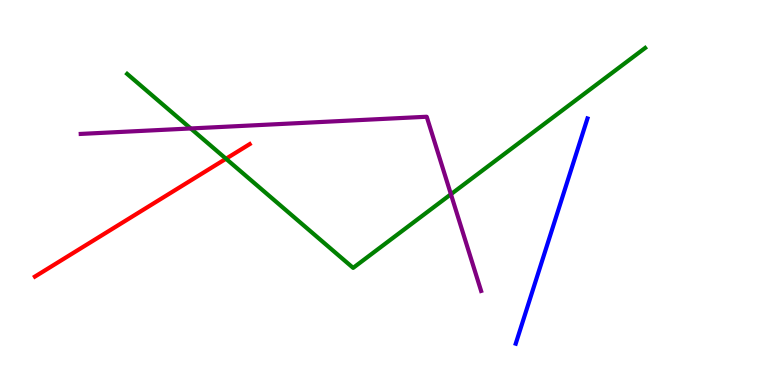[{'lines': ['blue', 'red'], 'intersections': []}, {'lines': ['green', 'red'], 'intersections': [{'x': 2.92, 'y': 5.88}]}, {'lines': ['purple', 'red'], 'intersections': []}, {'lines': ['blue', 'green'], 'intersections': []}, {'lines': ['blue', 'purple'], 'intersections': []}, {'lines': ['green', 'purple'], 'intersections': [{'x': 2.46, 'y': 6.66}, {'x': 5.82, 'y': 4.95}]}]